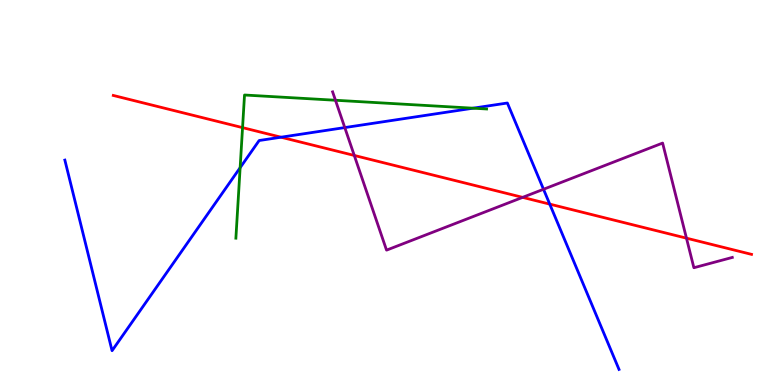[{'lines': ['blue', 'red'], 'intersections': [{'x': 3.63, 'y': 6.44}, {'x': 7.09, 'y': 4.7}]}, {'lines': ['green', 'red'], 'intersections': [{'x': 3.13, 'y': 6.68}]}, {'lines': ['purple', 'red'], 'intersections': [{'x': 4.57, 'y': 5.96}, {'x': 6.74, 'y': 4.87}, {'x': 8.86, 'y': 3.81}]}, {'lines': ['blue', 'green'], 'intersections': [{'x': 3.1, 'y': 5.64}, {'x': 6.1, 'y': 7.19}]}, {'lines': ['blue', 'purple'], 'intersections': [{'x': 4.45, 'y': 6.69}, {'x': 7.01, 'y': 5.08}]}, {'lines': ['green', 'purple'], 'intersections': [{'x': 4.33, 'y': 7.4}]}]